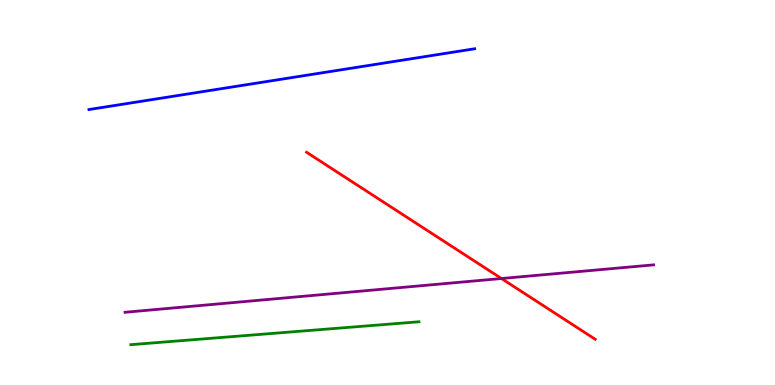[{'lines': ['blue', 'red'], 'intersections': []}, {'lines': ['green', 'red'], 'intersections': []}, {'lines': ['purple', 'red'], 'intersections': [{'x': 6.47, 'y': 2.77}]}, {'lines': ['blue', 'green'], 'intersections': []}, {'lines': ['blue', 'purple'], 'intersections': []}, {'lines': ['green', 'purple'], 'intersections': []}]